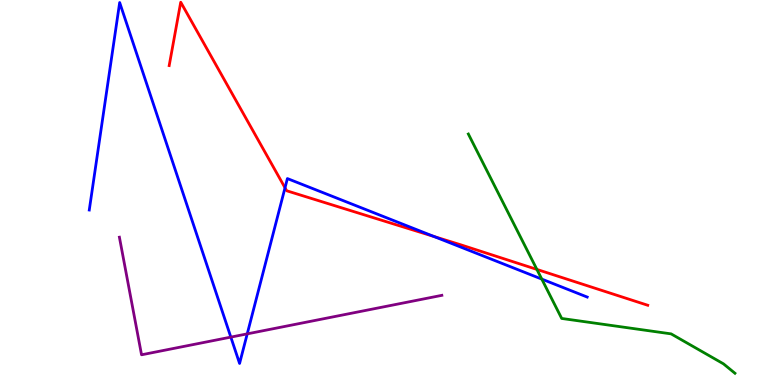[{'lines': ['blue', 'red'], 'intersections': [{'x': 3.68, 'y': 5.12}, {'x': 5.6, 'y': 3.86}]}, {'lines': ['green', 'red'], 'intersections': [{'x': 6.93, 'y': 3.0}]}, {'lines': ['purple', 'red'], 'intersections': []}, {'lines': ['blue', 'green'], 'intersections': [{'x': 6.99, 'y': 2.75}]}, {'lines': ['blue', 'purple'], 'intersections': [{'x': 2.98, 'y': 1.24}, {'x': 3.19, 'y': 1.33}]}, {'lines': ['green', 'purple'], 'intersections': []}]